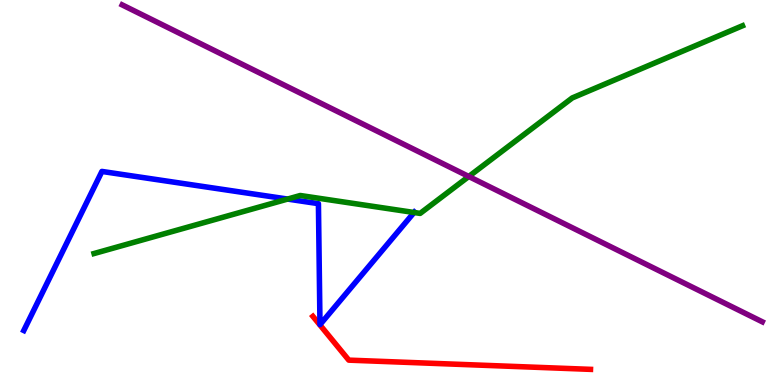[{'lines': ['blue', 'red'], 'intersections': []}, {'lines': ['green', 'red'], 'intersections': []}, {'lines': ['purple', 'red'], 'intersections': []}, {'lines': ['blue', 'green'], 'intersections': [{'x': 3.71, 'y': 4.83}, {'x': 5.34, 'y': 4.48}]}, {'lines': ['blue', 'purple'], 'intersections': []}, {'lines': ['green', 'purple'], 'intersections': [{'x': 6.05, 'y': 5.42}]}]